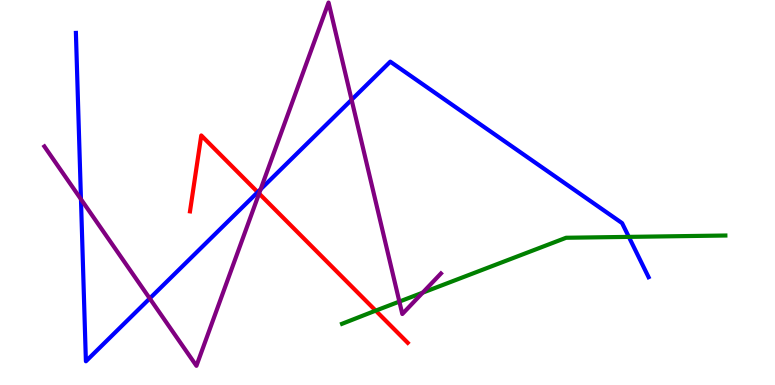[{'lines': ['blue', 'red'], 'intersections': [{'x': 3.33, 'y': 5.01}]}, {'lines': ['green', 'red'], 'intersections': [{'x': 4.85, 'y': 1.93}]}, {'lines': ['purple', 'red'], 'intersections': [{'x': 3.34, 'y': 4.97}]}, {'lines': ['blue', 'green'], 'intersections': [{'x': 8.11, 'y': 3.85}]}, {'lines': ['blue', 'purple'], 'intersections': [{'x': 1.04, 'y': 4.83}, {'x': 1.93, 'y': 2.25}, {'x': 3.36, 'y': 5.08}, {'x': 4.54, 'y': 7.41}]}, {'lines': ['green', 'purple'], 'intersections': [{'x': 5.15, 'y': 2.17}, {'x': 5.45, 'y': 2.4}]}]